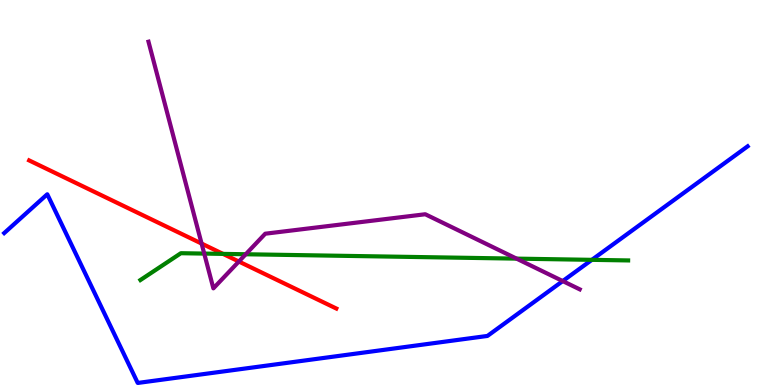[{'lines': ['blue', 'red'], 'intersections': []}, {'lines': ['green', 'red'], 'intersections': [{'x': 2.88, 'y': 3.41}]}, {'lines': ['purple', 'red'], 'intersections': [{'x': 2.6, 'y': 3.67}, {'x': 3.08, 'y': 3.21}]}, {'lines': ['blue', 'green'], 'intersections': [{'x': 7.64, 'y': 3.25}]}, {'lines': ['blue', 'purple'], 'intersections': [{'x': 7.26, 'y': 2.7}]}, {'lines': ['green', 'purple'], 'intersections': [{'x': 2.64, 'y': 3.41}, {'x': 3.17, 'y': 3.4}, {'x': 6.67, 'y': 3.28}]}]